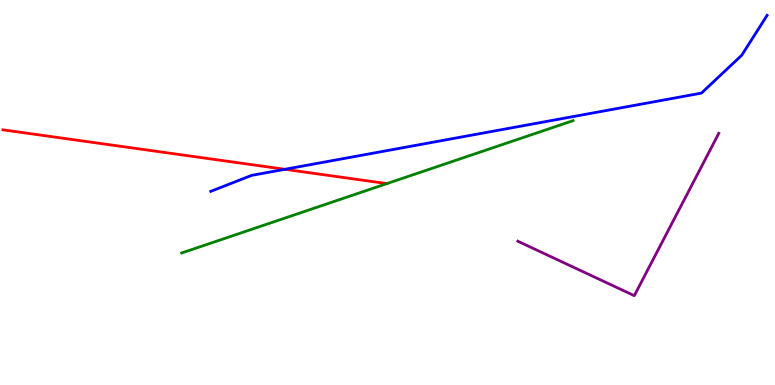[{'lines': ['blue', 'red'], 'intersections': [{'x': 3.68, 'y': 5.6}]}, {'lines': ['green', 'red'], 'intersections': []}, {'lines': ['purple', 'red'], 'intersections': []}, {'lines': ['blue', 'green'], 'intersections': []}, {'lines': ['blue', 'purple'], 'intersections': []}, {'lines': ['green', 'purple'], 'intersections': []}]